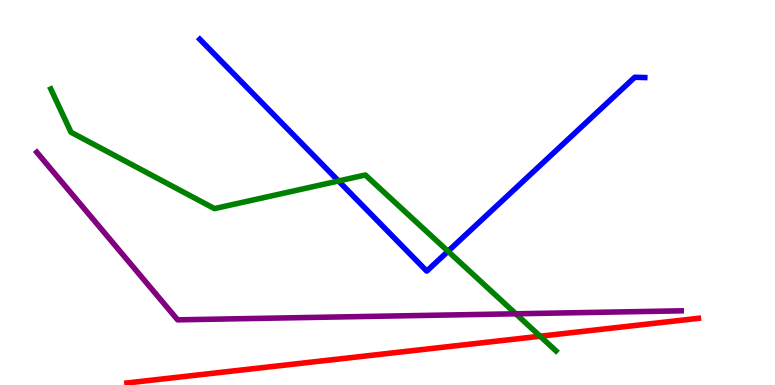[{'lines': ['blue', 'red'], 'intersections': []}, {'lines': ['green', 'red'], 'intersections': [{'x': 6.97, 'y': 1.27}]}, {'lines': ['purple', 'red'], 'intersections': []}, {'lines': ['blue', 'green'], 'intersections': [{'x': 4.37, 'y': 5.3}, {'x': 5.78, 'y': 3.47}]}, {'lines': ['blue', 'purple'], 'intersections': []}, {'lines': ['green', 'purple'], 'intersections': [{'x': 6.66, 'y': 1.85}]}]